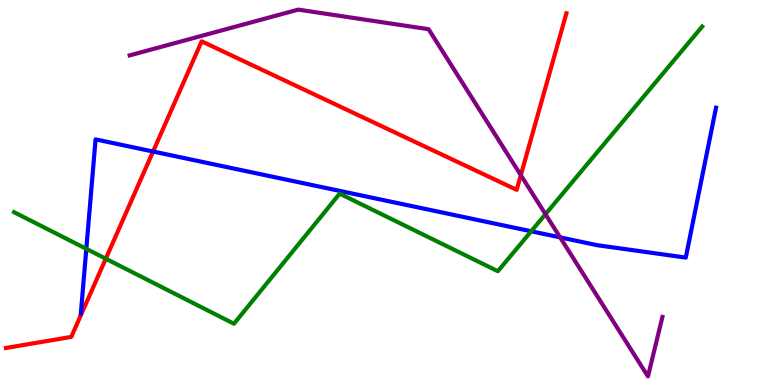[{'lines': ['blue', 'red'], 'intersections': [{'x': 1.98, 'y': 6.06}]}, {'lines': ['green', 'red'], 'intersections': [{'x': 1.36, 'y': 3.28}]}, {'lines': ['purple', 'red'], 'intersections': [{'x': 6.72, 'y': 5.45}]}, {'lines': ['blue', 'green'], 'intersections': [{'x': 1.11, 'y': 3.54}, {'x': 6.85, 'y': 3.99}]}, {'lines': ['blue', 'purple'], 'intersections': [{'x': 7.23, 'y': 3.83}]}, {'lines': ['green', 'purple'], 'intersections': [{'x': 7.04, 'y': 4.44}]}]